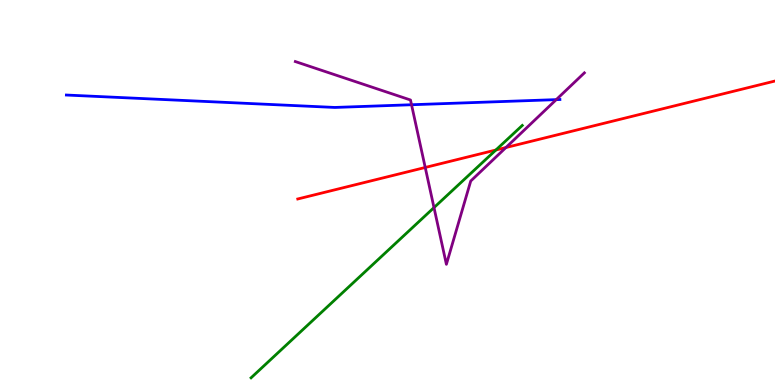[{'lines': ['blue', 'red'], 'intersections': []}, {'lines': ['green', 'red'], 'intersections': [{'x': 6.4, 'y': 6.1}]}, {'lines': ['purple', 'red'], 'intersections': [{'x': 5.49, 'y': 5.65}, {'x': 6.53, 'y': 6.17}]}, {'lines': ['blue', 'green'], 'intersections': []}, {'lines': ['blue', 'purple'], 'intersections': [{'x': 5.31, 'y': 7.28}, {'x': 7.18, 'y': 7.41}]}, {'lines': ['green', 'purple'], 'intersections': [{'x': 5.6, 'y': 4.61}]}]